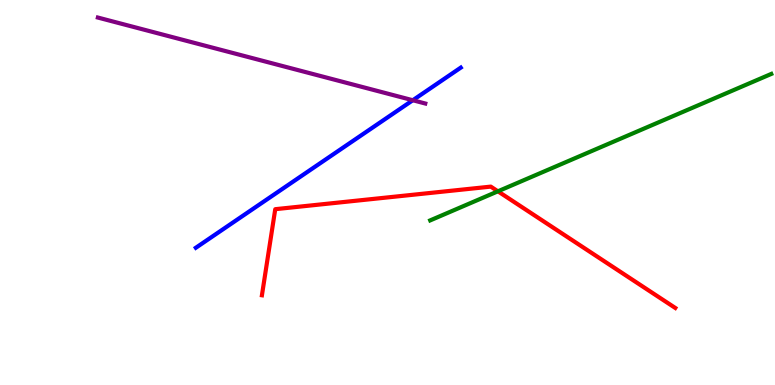[{'lines': ['blue', 'red'], 'intersections': []}, {'lines': ['green', 'red'], 'intersections': [{'x': 6.42, 'y': 5.03}]}, {'lines': ['purple', 'red'], 'intersections': []}, {'lines': ['blue', 'green'], 'intersections': []}, {'lines': ['blue', 'purple'], 'intersections': [{'x': 5.33, 'y': 7.4}]}, {'lines': ['green', 'purple'], 'intersections': []}]